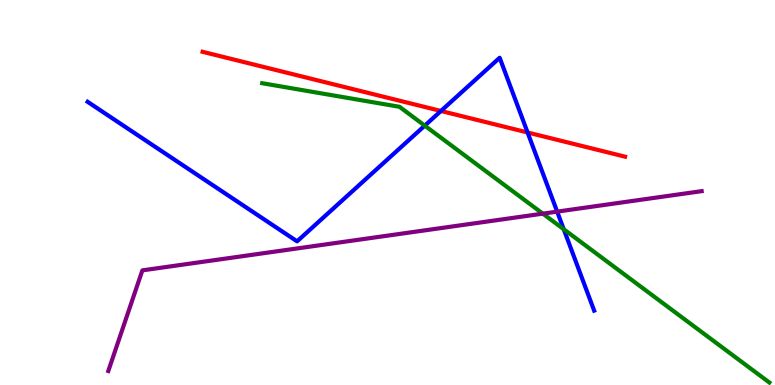[{'lines': ['blue', 'red'], 'intersections': [{'x': 5.69, 'y': 7.12}, {'x': 6.81, 'y': 6.56}]}, {'lines': ['green', 'red'], 'intersections': []}, {'lines': ['purple', 'red'], 'intersections': []}, {'lines': ['blue', 'green'], 'intersections': [{'x': 5.48, 'y': 6.74}, {'x': 7.27, 'y': 4.05}]}, {'lines': ['blue', 'purple'], 'intersections': [{'x': 7.19, 'y': 4.5}]}, {'lines': ['green', 'purple'], 'intersections': [{'x': 7.0, 'y': 4.45}]}]